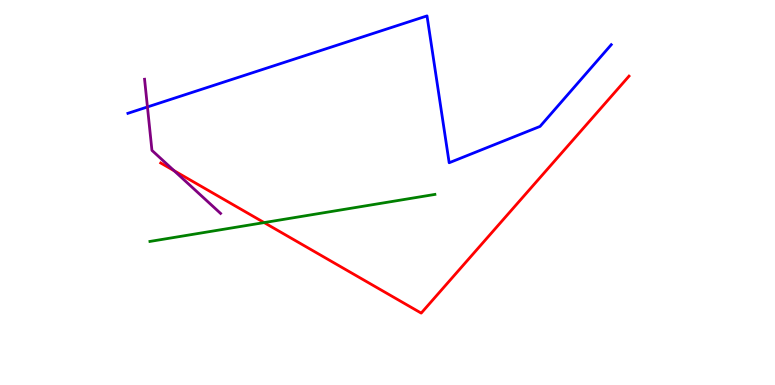[{'lines': ['blue', 'red'], 'intersections': []}, {'lines': ['green', 'red'], 'intersections': [{'x': 3.41, 'y': 4.22}]}, {'lines': ['purple', 'red'], 'intersections': [{'x': 2.25, 'y': 5.57}]}, {'lines': ['blue', 'green'], 'intersections': []}, {'lines': ['blue', 'purple'], 'intersections': [{'x': 1.9, 'y': 7.22}]}, {'lines': ['green', 'purple'], 'intersections': []}]